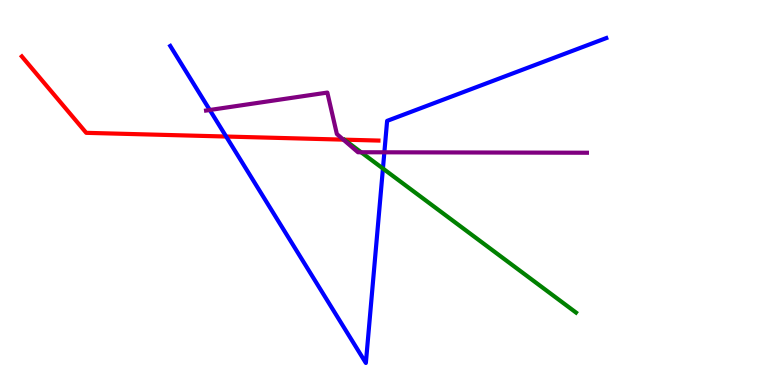[{'lines': ['blue', 'red'], 'intersections': [{'x': 2.92, 'y': 6.45}]}, {'lines': ['green', 'red'], 'intersections': []}, {'lines': ['purple', 'red'], 'intersections': [{'x': 4.43, 'y': 6.37}]}, {'lines': ['blue', 'green'], 'intersections': [{'x': 4.94, 'y': 5.62}]}, {'lines': ['blue', 'purple'], 'intersections': [{'x': 2.71, 'y': 7.14}, {'x': 4.96, 'y': 6.04}]}, {'lines': ['green', 'purple'], 'intersections': [{'x': 4.66, 'y': 6.05}]}]